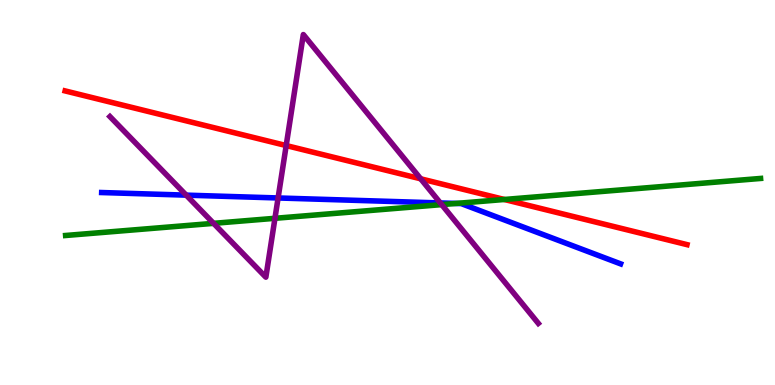[{'lines': ['blue', 'red'], 'intersections': []}, {'lines': ['green', 'red'], 'intersections': [{'x': 6.51, 'y': 4.82}]}, {'lines': ['purple', 'red'], 'intersections': [{'x': 3.69, 'y': 6.22}, {'x': 5.43, 'y': 5.36}]}, {'lines': ['blue', 'green'], 'intersections': [{'x': 5.88, 'y': 4.72}]}, {'lines': ['blue', 'purple'], 'intersections': [{'x': 2.4, 'y': 4.93}, {'x': 3.59, 'y': 4.86}, {'x': 5.68, 'y': 4.73}]}, {'lines': ['green', 'purple'], 'intersections': [{'x': 2.76, 'y': 4.2}, {'x': 3.55, 'y': 4.33}, {'x': 5.7, 'y': 4.69}]}]